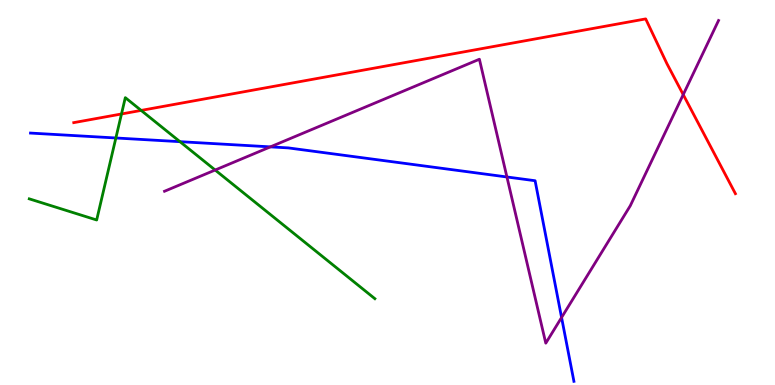[{'lines': ['blue', 'red'], 'intersections': []}, {'lines': ['green', 'red'], 'intersections': [{'x': 1.57, 'y': 7.04}, {'x': 1.82, 'y': 7.13}]}, {'lines': ['purple', 'red'], 'intersections': [{'x': 8.82, 'y': 7.54}]}, {'lines': ['blue', 'green'], 'intersections': [{'x': 1.5, 'y': 6.42}, {'x': 2.32, 'y': 6.32}]}, {'lines': ['blue', 'purple'], 'intersections': [{'x': 3.49, 'y': 6.19}, {'x': 6.54, 'y': 5.4}, {'x': 7.25, 'y': 1.75}]}, {'lines': ['green', 'purple'], 'intersections': [{'x': 2.78, 'y': 5.58}]}]